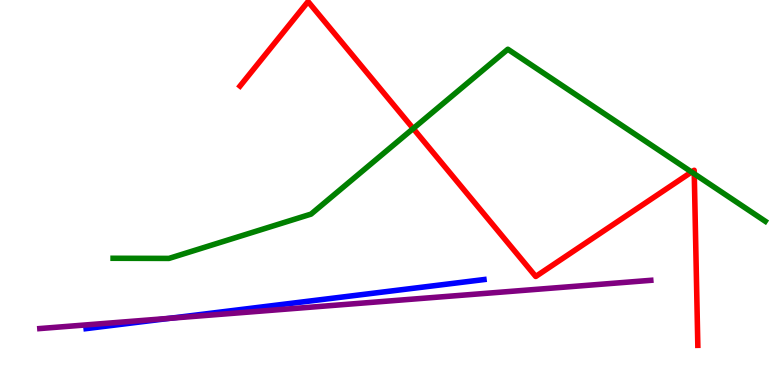[{'lines': ['blue', 'red'], 'intersections': []}, {'lines': ['green', 'red'], 'intersections': [{'x': 5.33, 'y': 6.66}, {'x': 8.92, 'y': 5.53}, {'x': 8.96, 'y': 5.49}]}, {'lines': ['purple', 'red'], 'intersections': []}, {'lines': ['blue', 'green'], 'intersections': []}, {'lines': ['blue', 'purple'], 'intersections': [{'x': 2.19, 'y': 1.73}]}, {'lines': ['green', 'purple'], 'intersections': []}]